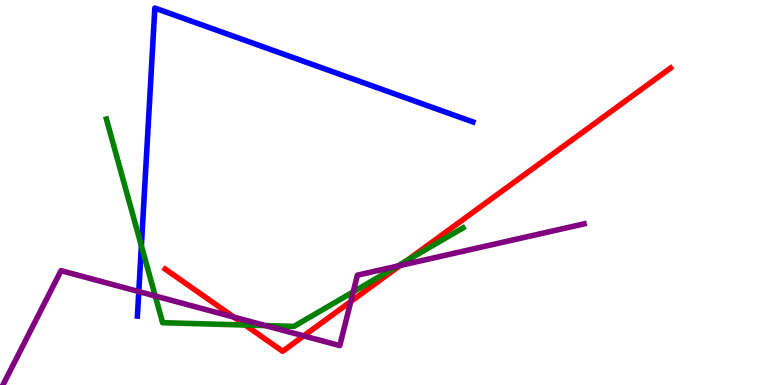[{'lines': ['blue', 'red'], 'intersections': []}, {'lines': ['green', 'red'], 'intersections': [{'x': 3.16, 'y': 1.56}, {'x': 5.25, 'y': 3.23}]}, {'lines': ['purple', 'red'], 'intersections': [{'x': 3.02, 'y': 1.76}, {'x': 3.92, 'y': 1.28}, {'x': 4.53, 'y': 2.17}, {'x': 5.16, 'y': 3.1}]}, {'lines': ['blue', 'green'], 'intersections': [{'x': 1.82, 'y': 3.62}]}, {'lines': ['blue', 'purple'], 'intersections': [{'x': 1.79, 'y': 2.43}]}, {'lines': ['green', 'purple'], 'intersections': [{'x': 2.0, 'y': 2.31}, {'x': 3.43, 'y': 1.54}, {'x': 4.56, 'y': 2.42}, {'x': 5.13, 'y': 3.09}]}]